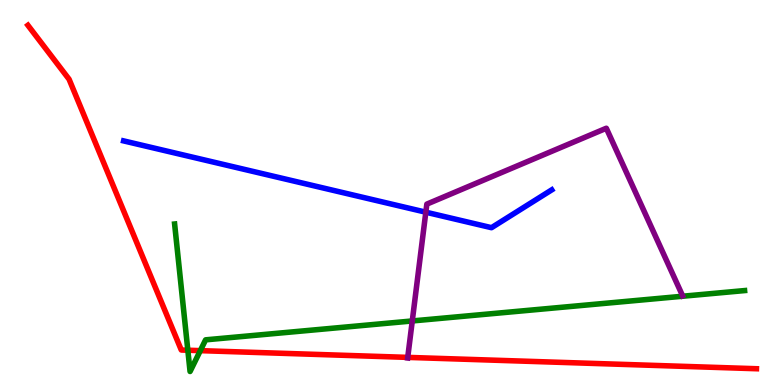[{'lines': ['blue', 'red'], 'intersections': []}, {'lines': ['green', 'red'], 'intersections': [{'x': 2.42, 'y': 0.903}, {'x': 2.58, 'y': 0.893}]}, {'lines': ['purple', 'red'], 'intersections': [{'x': 5.26, 'y': 0.717}]}, {'lines': ['blue', 'green'], 'intersections': []}, {'lines': ['blue', 'purple'], 'intersections': [{'x': 5.49, 'y': 4.49}]}, {'lines': ['green', 'purple'], 'intersections': [{'x': 5.32, 'y': 1.66}]}]